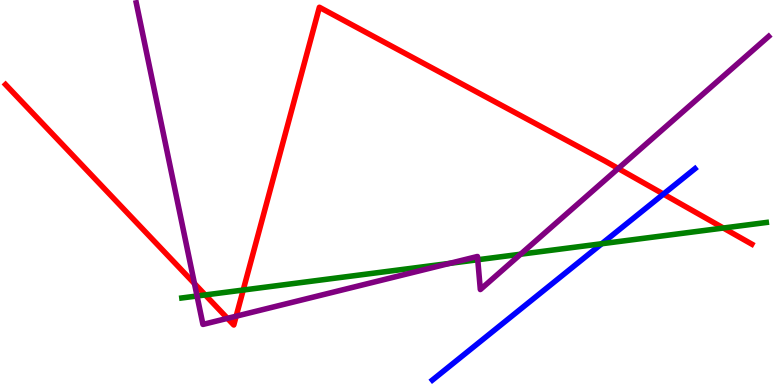[{'lines': ['blue', 'red'], 'intersections': [{'x': 8.56, 'y': 4.96}]}, {'lines': ['green', 'red'], 'intersections': [{'x': 2.65, 'y': 2.34}, {'x': 3.14, 'y': 2.47}, {'x': 9.33, 'y': 4.08}]}, {'lines': ['purple', 'red'], 'intersections': [{'x': 2.51, 'y': 2.63}, {'x': 2.93, 'y': 1.73}, {'x': 3.05, 'y': 1.79}, {'x': 7.98, 'y': 5.62}]}, {'lines': ['blue', 'green'], 'intersections': [{'x': 7.76, 'y': 3.67}]}, {'lines': ['blue', 'purple'], 'intersections': []}, {'lines': ['green', 'purple'], 'intersections': [{'x': 2.54, 'y': 2.31}, {'x': 5.8, 'y': 3.16}, {'x': 6.16, 'y': 3.25}, {'x': 6.72, 'y': 3.4}]}]